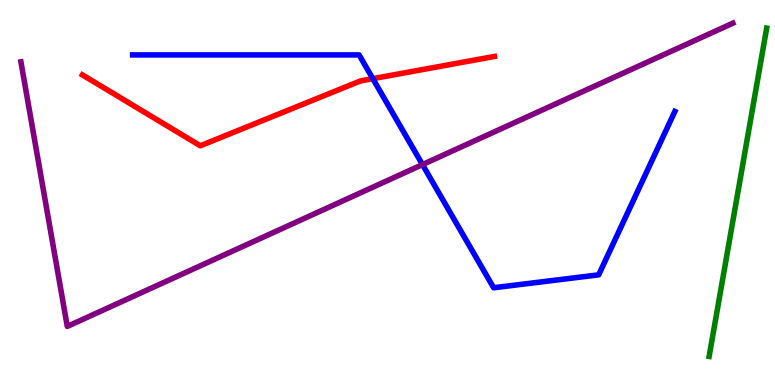[{'lines': ['blue', 'red'], 'intersections': [{'x': 4.81, 'y': 7.96}]}, {'lines': ['green', 'red'], 'intersections': []}, {'lines': ['purple', 'red'], 'intersections': []}, {'lines': ['blue', 'green'], 'intersections': []}, {'lines': ['blue', 'purple'], 'intersections': [{'x': 5.45, 'y': 5.72}]}, {'lines': ['green', 'purple'], 'intersections': []}]